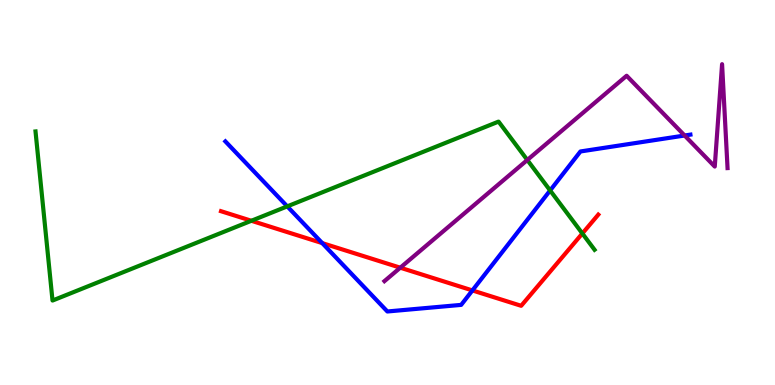[{'lines': ['blue', 'red'], 'intersections': [{'x': 4.16, 'y': 3.69}, {'x': 6.1, 'y': 2.46}]}, {'lines': ['green', 'red'], 'intersections': [{'x': 3.24, 'y': 4.27}, {'x': 7.51, 'y': 3.94}]}, {'lines': ['purple', 'red'], 'intersections': [{'x': 5.16, 'y': 3.05}]}, {'lines': ['blue', 'green'], 'intersections': [{'x': 3.71, 'y': 4.64}, {'x': 7.1, 'y': 5.05}]}, {'lines': ['blue', 'purple'], 'intersections': [{'x': 8.83, 'y': 6.48}]}, {'lines': ['green', 'purple'], 'intersections': [{'x': 6.8, 'y': 5.84}]}]